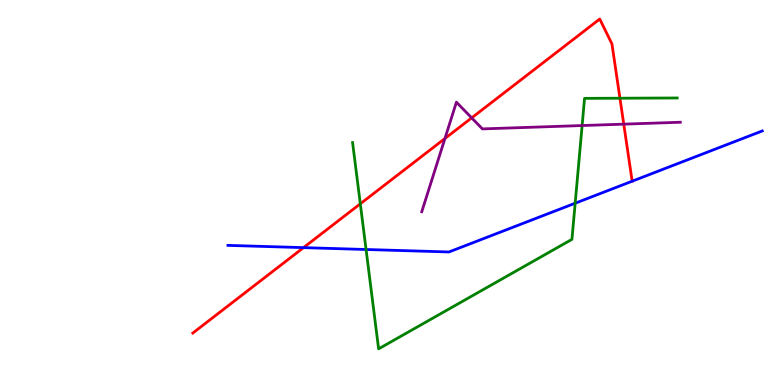[{'lines': ['blue', 'red'], 'intersections': [{'x': 3.92, 'y': 3.57}, {'x': 8.16, 'y': 5.29}]}, {'lines': ['green', 'red'], 'intersections': [{'x': 4.65, 'y': 4.71}, {'x': 8.0, 'y': 7.45}]}, {'lines': ['purple', 'red'], 'intersections': [{'x': 5.74, 'y': 6.4}, {'x': 6.09, 'y': 6.94}, {'x': 8.05, 'y': 6.78}]}, {'lines': ['blue', 'green'], 'intersections': [{'x': 4.72, 'y': 3.52}, {'x': 7.42, 'y': 4.72}]}, {'lines': ['blue', 'purple'], 'intersections': []}, {'lines': ['green', 'purple'], 'intersections': [{'x': 7.51, 'y': 6.74}]}]